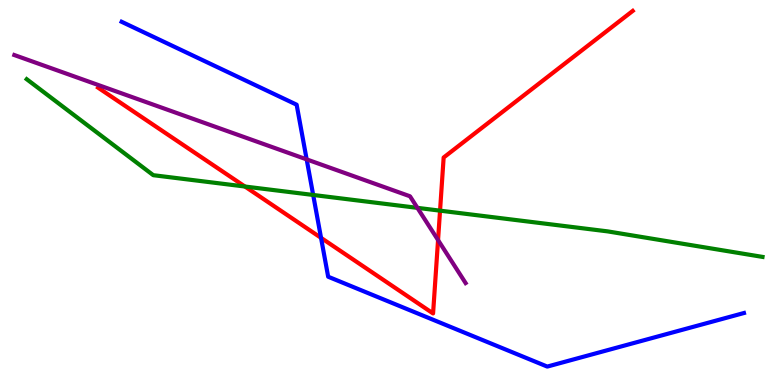[{'lines': ['blue', 'red'], 'intersections': [{'x': 4.14, 'y': 3.82}]}, {'lines': ['green', 'red'], 'intersections': [{'x': 3.16, 'y': 5.16}, {'x': 5.68, 'y': 4.53}]}, {'lines': ['purple', 'red'], 'intersections': [{'x': 5.65, 'y': 3.76}]}, {'lines': ['blue', 'green'], 'intersections': [{'x': 4.04, 'y': 4.94}]}, {'lines': ['blue', 'purple'], 'intersections': [{'x': 3.96, 'y': 5.86}]}, {'lines': ['green', 'purple'], 'intersections': [{'x': 5.39, 'y': 4.6}]}]